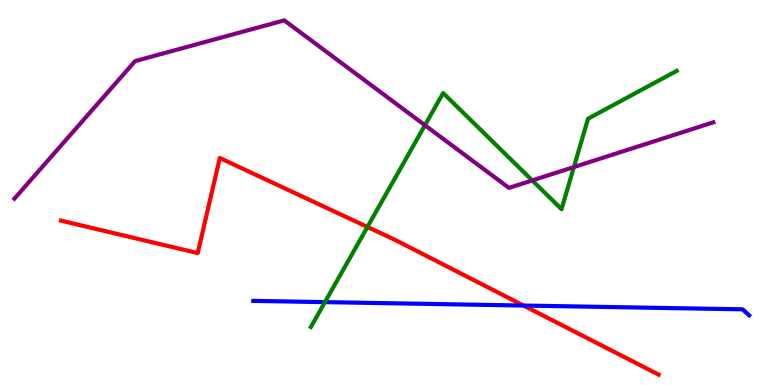[{'lines': ['blue', 'red'], 'intersections': [{'x': 6.76, 'y': 2.06}]}, {'lines': ['green', 'red'], 'intersections': [{'x': 4.74, 'y': 4.11}]}, {'lines': ['purple', 'red'], 'intersections': []}, {'lines': ['blue', 'green'], 'intersections': [{'x': 4.19, 'y': 2.15}]}, {'lines': ['blue', 'purple'], 'intersections': []}, {'lines': ['green', 'purple'], 'intersections': [{'x': 5.48, 'y': 6.75}, {'x': 6.87, 'y': 5.31}, {'x': 7.4, 'y': 5.66}]}]